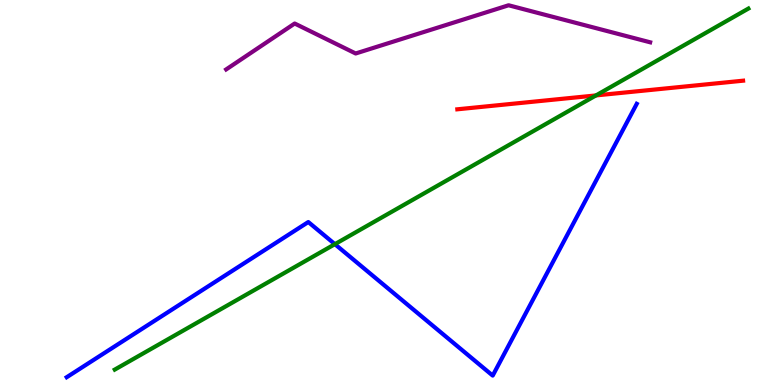[{'lines': ['blue', 'red'], 'intersections': []}, {'lines': ['green', 'red'], 'intersections': [{'x': 7.69, 'y': 7.52}]}, {'lines': ['purple', 'red'], 'intersections': []}, {'lines': ['blue', 'green'], 'intersections': [{'x': 4.32, 'y': 3.66}]}, {'lines': ['blue', 'purple'], 'intersections': []}, {'lines': ['green', 'purple'], 'intersections': []}]